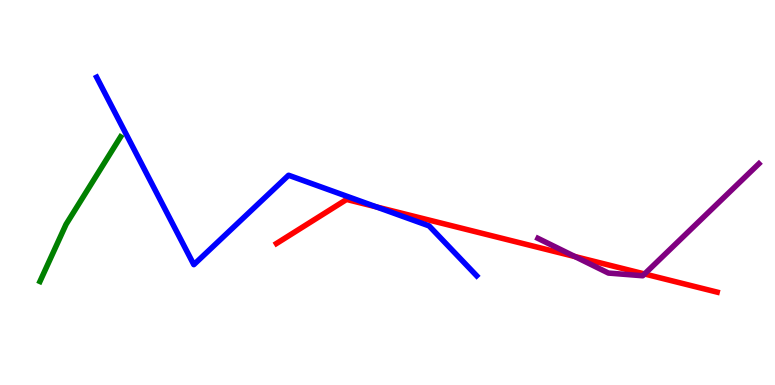[{'lines': ['blue', 'red'], 'intersections': [{'x': 4.86, 'y': 4.63}]}, {'lines': ['green', 'red'], 'intersections': []}, {'lines': ['purple', 'red'], 'intersections': [{'x': 7.42, 'y': 3.34}, {'x': 8.32, 'y': 2.88}]}, {'lines': ['blue', 'green'], 'intersections': []}, {'lines': ['blue', 'purple'], 'intersections': []}, {'lines': ['green', 'purple'], 'intersections': []}]